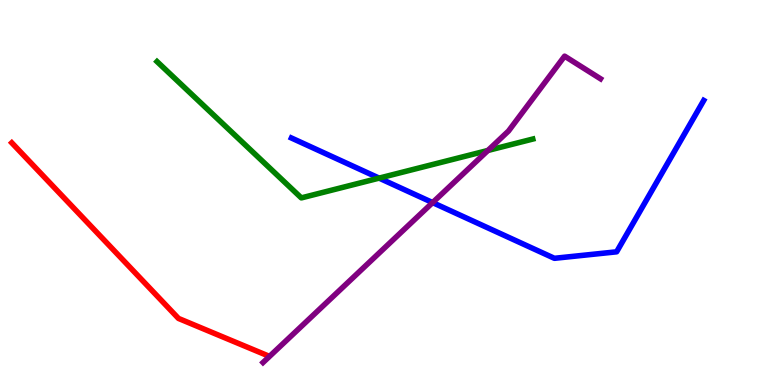[{'lines': ['blue', 'red'], 'intersections': []}, {'lines': ['green', 'red'], 'intersections': []}, {'lines': ['purple', 'red'], 'intersections': []}, {'lines': ['blue', 'green'], 'intersections': [{'x': 4.89, 'y': 5.37}]}, {'lines': ['blue', 'purple'], 'intersections': [{'x': 5.58, 'y': 4.74}]}, {'lines': ['green', 'purple'], 'intersections': [{'x': 6.3, 'y': 6.09}]}]